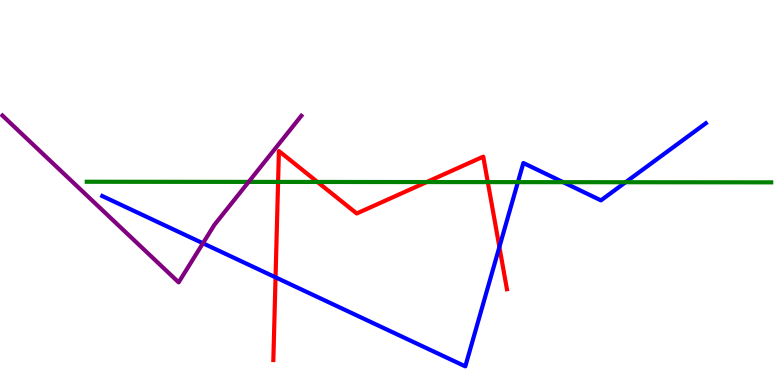[{'lines': ['blue', 'red'], 'intersections': [{'x': 3.56, 'y': 2.8}, {'x': 6.44, 'y': 3.58}]}, {'lines': ['green', 'red'], 'intersections': [{'x': 3.59, 'y': 5.27}, {'x': 4.1, 'y': 5.27}, {'x': 5.51, 'y': 5.27}, {'x': 6.29, 'y': 5.27}]}, {'lines': ['purple', 'red'], 'intersections': []}, {'lines': ['blue', 'green'], 'intersections': [{'x': 6.68, 'y': 5.27}, {'x': 7.27, 'y': 5.27}, {'x': 8.07, 'y': 5.27}]}, {'lines': ['blue', 'purple'], 'intersections': [{'x': 2.62, 'y': 3.68}]}, {'lines': ['green', 'purple'], 'intersections': [{'x': 3.21, 'y': 5.28}]}]